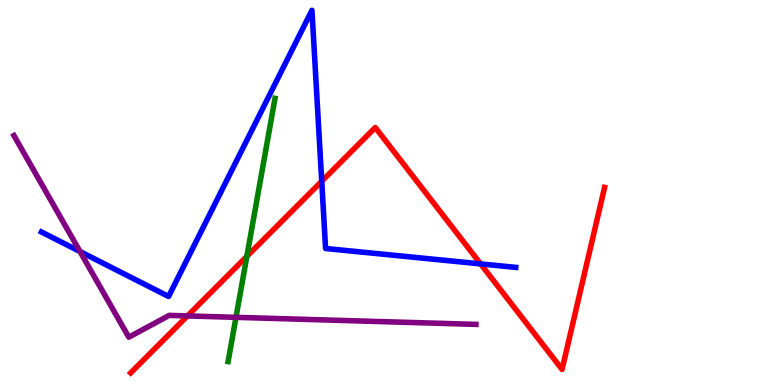[{'lines': ['blue', 'red'], 'intersections': [{'x': 4.15, 'y': 5.29}, {'x': 6.2, 'y': 3.15}]}, {'lines': ['green', 'red'], 'intersections': [{'x': 3.19, 'y': 3.34}]}, {'lines': ['purple', 'red'], 'intersections': [{'x': 2.42, 'y': 1.79}]}, {'lines': ['blue', 'green'], 'intersections': []}, {'lines': ['blue', 'purple'], 'intersections': [{'x': 1.03, 'y': 3.47}]}, {'lines': ['green', 'purple'], 'intersections': [{'x': 3.04, 'y': 1.76}]}]